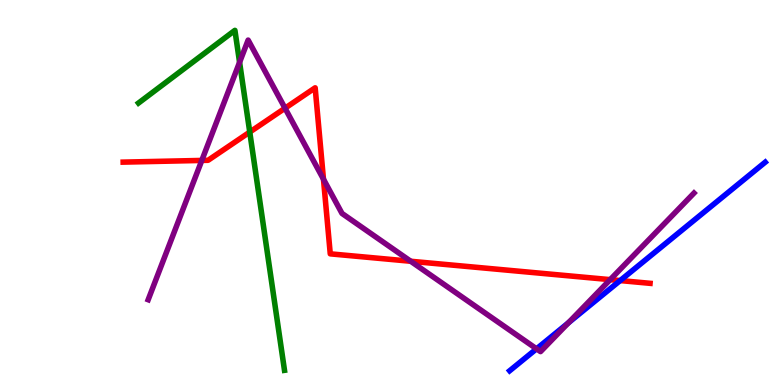[{'lines': ['blue', 'red'], 'intersections': [{'x': 8.0, 'y': 2.71}]}, {'lines': ['green', 'red'], 'intersections': [{'x': 3.22, 'y': 6.57}]}, {'lines': ['purple', 'red'], 'intersections': [{'x': 2.6, 'y': 5.83}, {'x': 3.68, 'y': 7.19}, {'x': 4.17, 'y': 5.35}, {'x': 5.3, 'y': 3.21}, {'x': 7.87, 'y': 2.74}]}, {'lines': ['blue', 'green'], 'intersections': []}, {'lines': ['blue', 'purple'], 'intersections': [{'x': 6.92, 'y': 0.94}, {'x': 7.33, 'y': 1.61}]}, {'lines': ['green', 'purple'], 'intersections': [{'x': 3.09, 'y': 8.38}]}]